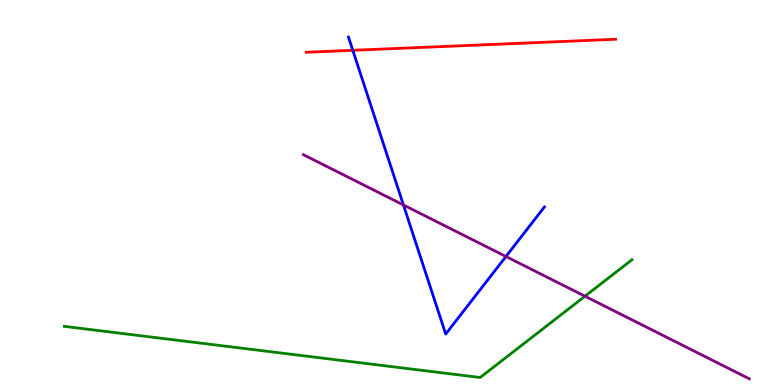[{'lines': ['blue', 'red'], 'intersections': [{'x': 4.55, 'y': 8.69}]}, {'lines': ['green', 'red'], 'intersections': []}, {'lines': ['purple', 'red'], 'intersections': []}, {'lines': ['blue', 'green'], 'intersections': []}, {'lines': ['blue', 'purple'], 'intersections': [{'x': 5.21, 'y': 4.68}, {'x': 6.53, 'y': 3.34}]}, {'lines': ['green', 'purple'], 'intersections': [{'x': 7.55, 'y': 2.31}]}]